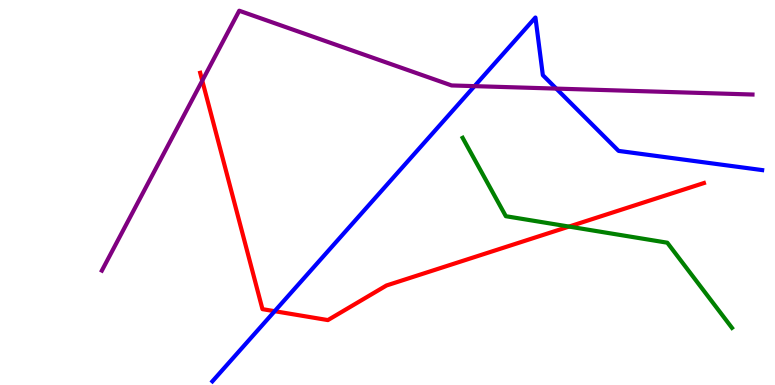[{'lines': ['blue', 'red'], 'intersections': [{'x': 3.54, 'y': 1.92}]}, {'lines': ['green', 'red'], 'intersections': [{'x': 7.34, 'y': 4.11}]}, {'lines': ['purple', 'red'], 'intersections': [{'x': 2.61, 'y': 7.9}]}, {'lines': ['blue', 'green'], 'intersections': []}, {'lines': ['blue', 'purple'], 'intersections': [{'x': 6.12, 'y': 7.76}, {'x': 7.18, 'y': 7.7}]}, {'lines': ['green', 'purple'], 'intersections': []}]